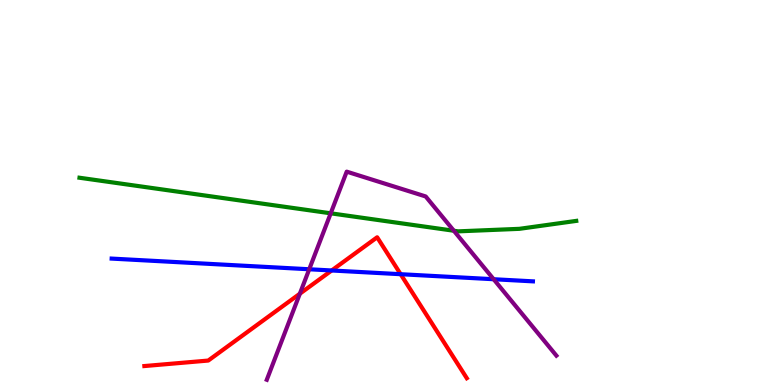[{'lines': ['blue', 'red'], 'intersections': [{'x': 4.28, 'y': 2.97}, {'x': 5.17, 'y': 2.88}]}, {'lines': ['green', 'red'], 'intersections': []}, {'lines': ['purple', 'red'], 'intersections': [{'x': 3.87, 'y': 2.37}]}, {'lines': ['blue', 'green'], 'intersections': []}, {'lines': ['blue', 'purple'], 'intersections': [{'x': 3.99, 'y': 3.01}, {'x': 6.37, 'y': 2.75}]}, {'lines': ['green', 'purple'], 'intersections': [{'x': 4.27, 'y': 4.46}, {'x': 5.86, 'y': 4.01}]}]